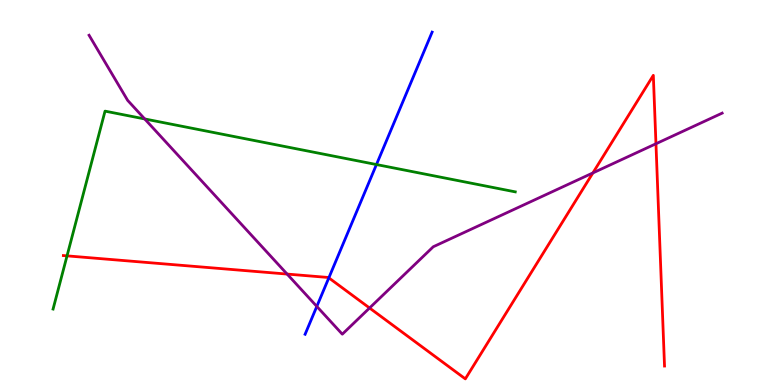[{'lines': ['blue', 'red'], 'intersections': [{'x': 4.24, 'y': 2.78}]}, {'lines': ['green', 'red'], 'intersections': [{'x': 0.865, 'y': 3.35}]}, {'lines': ['purple', 'red'], 'intersections': [{'x': 3.7, 'y': 2.88}, {'x': 4.77, 'y': 2.0}, {'x': 7.65, 'y': 5.51}, {'x': 8.46, 'y': 6.27}]}, {'lines': ['blue', 'green'], 'intersections': [{'x': 4.86, 'y': 5.73}]}, {'lines': ['blue', 'purple'], 'intersections': [{'x': 4.09, 'y': 2.04}]}, {'lines': ['green', 'purple'], 'intersections': [{'x': 1.87, 'y': 6.91}]}]